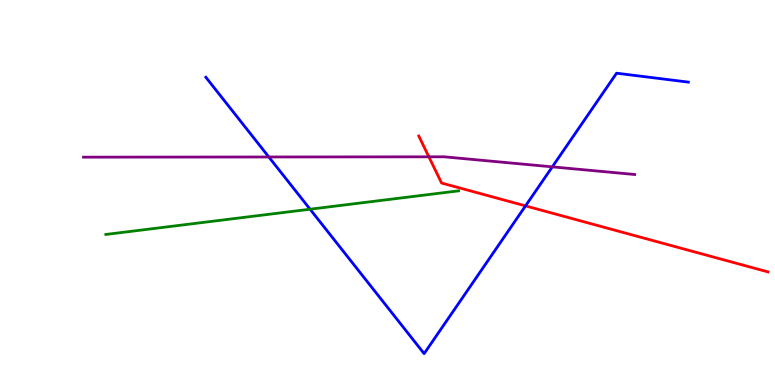[{'lines': ['blue', 'red'], 'intersections': [{'x': 6.78, 'y': 4.65}]}, {'lines': ['green', 'red'], 'intersections': []}, {'lines': ['purple', 'red'], 'intersections': [{'x': 5.53, 'y': 5.93}]}, {'lines': ['blue', 'green'], 'intersections': [{'x': 4.0, 'y': 4.57}]}, {'lines': ['blue', 'purple'], 'intersections': [{'x': 3.47, 'y': 5.92}, {'x': 7.13, 'y': 5.67}]}, {'lines': ['green', 'purple'], 'intersections': []}]